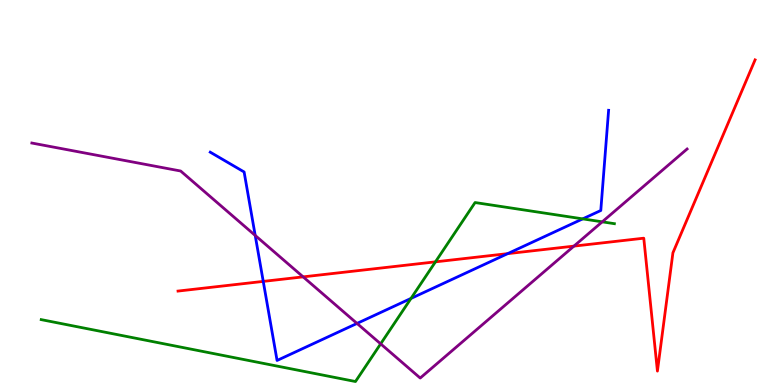[{'lines': ['blue', 'red'], 'intersections': [{'x': 3.4, 'y': 2.69}, {'x': 6.55, 'y': 3.41}]}, {'lines': ['green', 'red'], 'intersections': [{'x': 5.62, 'y': 3.2}]}, {'lines': ['purple', 'red'], 'intersections': [{'x': 3.91, 'y': 2.81}, {'x': 7.41, 'y': 3.61}]}, {'lines': ['blue', 'green'], 'intersections': [{'x': 5.3, 'y': 2.25}, {'x': 7.52, 'y': 4.31}]}, {'lines': ['blue', 'purple'], 'intersections': [{'x': 3.29, 'y': 3.88}, {'x': 4.61, 'y': 1.6}]}, {'lines': ['green', 'purple'], 'intersections': [{'x': 4.91, 'y': 1.07}, {'x': 7.77, 'y': 4.24}]}]